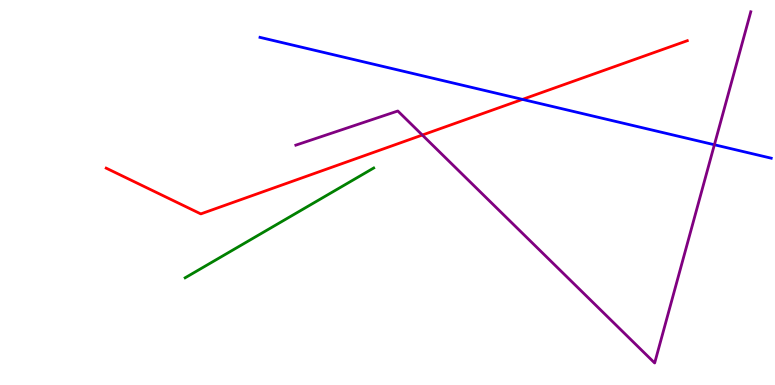[{'lines': ['blue', 'red'], 'intersections': [{'x': 6.74, 'y': 7.42}]}, {'lines': ['green', 'red'], 'intersections': []}, {'lines': ['purple', 'red'], 'intersections': [{'x': 5.45, 'y': 6.49}]}, {'lines': ['blue', 'green'], 'intersections': []}, {'lines': ['blue', 'purple'], 'intersections': [{'x': 9.22, 'y': 6.24}]}, {'lines': ['green', 'purple'], 'intersections': []}]